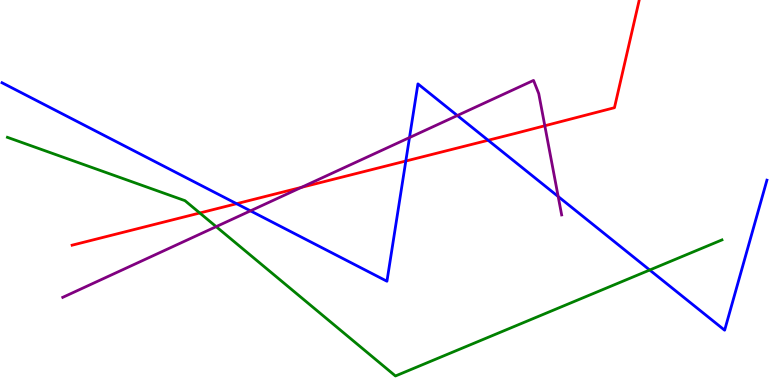[{'lines': ['blue', 'red'], 'intersections': [{'x': 3.05, 'y': 4.71}, {'x': 5.24, 'y': 5.82}, {'x': 6.3, 'y': 6.36}]}, {'lines': ['green', 'red'], 'intersections': [{'x': 2.58, 'y': 4.47}]}, {'lines': ['purple', 'red'], 'intersections': [{'x': 3.89, 'y': 5.13}, {'x': 7.03, 'y': 6.73}]}, {'lines': ['blue', 'green'], 'intersections': [{'x': 8.38, 'y': 2.99}]}, {'lines': ['blue', 'purple'], 'intersections': [{'x': 3.23, 'y': 4.52}, {'x': 5.28, 'y': 6.43}, {'x': 5.9, 'y': 7.0}, {'x': 7.2, 'y': 4.9}]}, {'lines': ['green', 'purple'], 'intersections': [{'x': 2.79, 'y': 4.11}]}]